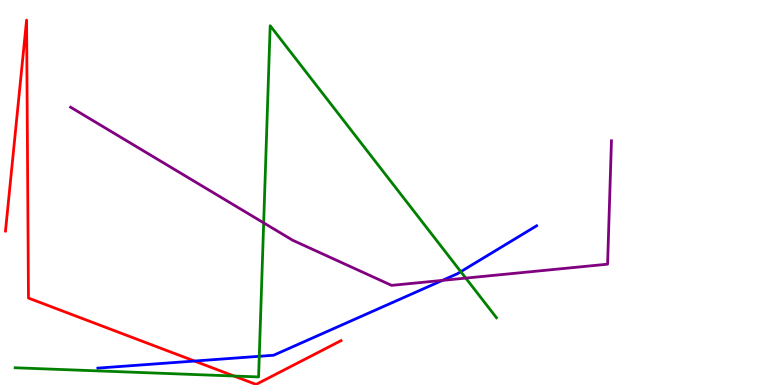[{'lines': ['blue', 'red'], 'intersections': [{'x': 2.51, 'y': 0.622}]}, {'lines': ['green', 'red'], 'intersections': [{'x': 3.02, 'y': 0.233}]}, {'lines': ['purple', 'red'], 'intersections': []}, {'lines': ['blue', 'green'], 'intersections': [{'x': 3.35, 'y': 0.745}, {'x': 5.95, 'y': 2.94}]}, {'lines': ['blue', 'purple'], 'intersections': [{'x': 5.71, 'y': 2.72}]}, {'lines': ['green', 'purple'], 'intersections': [{'x': 3.4, 'y': 4.21}, {'x': 6.01, 'y': 2.78}]}]